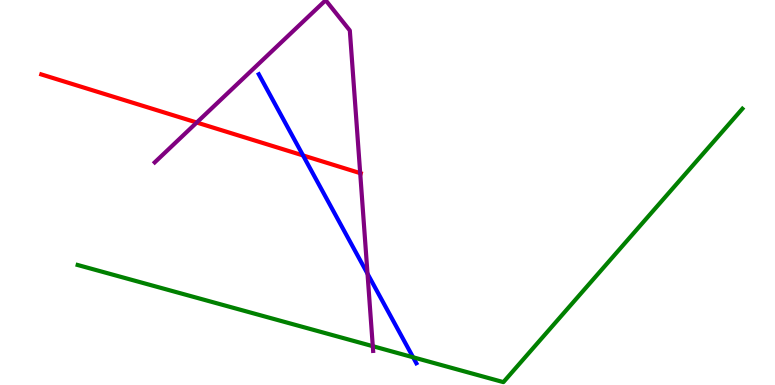[{'lines': ['blue', 'red'], 'intersections': [{'x': 3.91, 'y': 5.96}]}, {'lines': ['green', 'red'], 'intersections': []}, {'lines': ['purple', 'red'], 'intersections': [{'x': 2.54, 'y': 6.82}, {'x': 4.65, 'y': 5.5}]}, {'lines': ['blue', 'green'], 'intersections': [{'x': 5.33, 'y': 0.72}]}, {'lines': ['blue', 'purple'], 'intersections': [{'x': 4.74, 'y': 2.89}]}, {'lines': ['green', 'purple'], 'intersections': [{'x': 4.81, 'y': 1.01}]}]